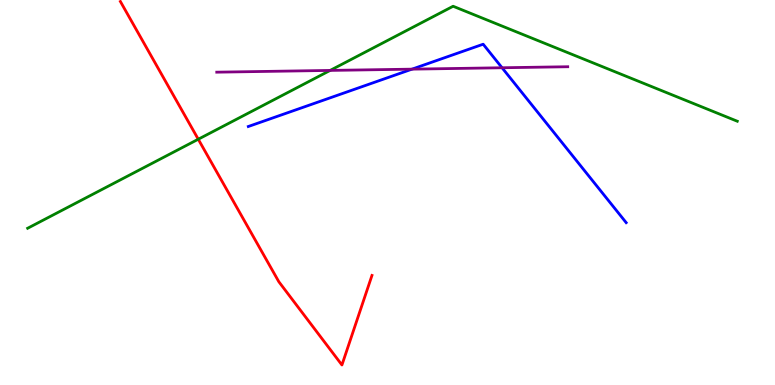[{'lines': ['blue', 'red'], 'intersections': []}, {'lines': ['green', 'red'], 'intersections': [{'x': 2.56, 'y': 6.38}]}, {'lines': ['purple', 'red'], 'intersections': []}, {'lines': ['blue', 'green'], 'intersections': []}, {'lines': ['blue', 'purple'], 'intersections': [{'x': 5.32, 'y': 8.2}, {'x': 6.48, 'y': 8.24}]}, {'lines': ['green', 'purple'], 'intersections': [{'x': 4.26, 'y': 8.17}]}]